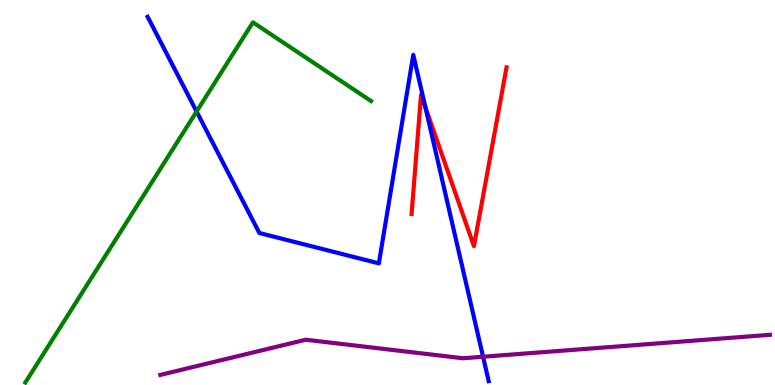[{'lines': ['blue', 'red'], 'intersections': [{'x': 5.49, 'y': 7.21}]}, {'lines': ['green', 'red'], 'intersections': []}, {'lines': ['purple', 'red'], 'intersections': []}, {'lines': ['blue', 'green'], 'intersections': [{'x': 2.54, 'y': 7.1}]}, {'lines': ['blue', 'purple'], 'intersections': [{'x': 6.23, 'y': 0.734}]}, {'lines': ['green', 'purple'], 'intersections': []}]